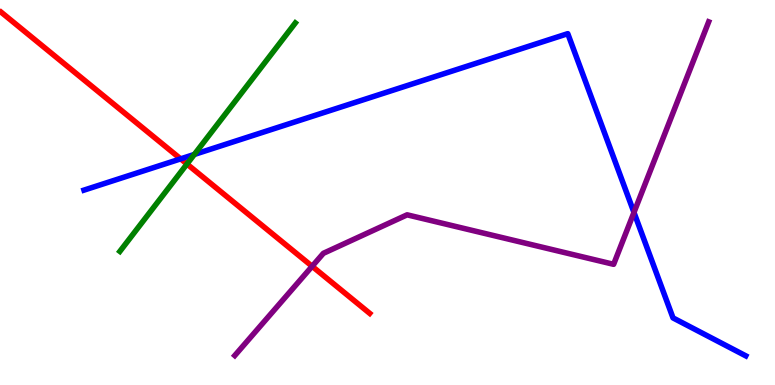[{'lines': ['blue', 'red'], 'intersections': [{'x': 2.33, 'y': 5.87}]}, {'lines': ['green', 'red'], 'intersections': [{'x': 2.41, 'y': 5.74}]}, {'lines': ['purple', 'red'], 'intersections': [{'x': 4.03, 'y': 3.08}]}, {'lines': ['blue', 'green'], 'intersections': [{'x': 2.51, 'y': 5.99}]}, {'lines': ['blue', 'purple'], 'intersections': [{'x': 8.18, 'y': 4.48}]}, {'lines': ['green', 'purple'], 'intersections': []}]